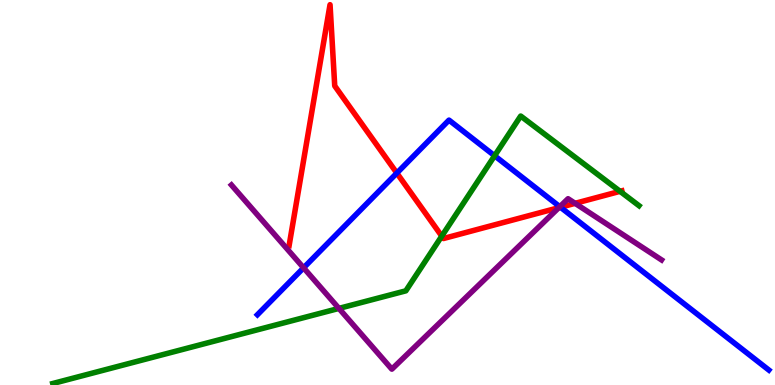[{'lines': ['blue', 'red'], 'intersections': [{'x': 5.12, 'y': 5.5}, {'x': 7.23, 'y': 4.62}]}, {'lines': ['green', 'red'], 'intersections': [{'x': 5.7, 'y': 3.87}, {'x': 8.0, 'y': 5.03}]}, {'lines': ['purple', 'red'], 'intersections': [{'x': 7.21, 'y': 4.61}, {'x': 7.42, 'y': 4.72}]}, {'lines': ['blue', 'green'], 'intersections': [{'x': 6.38, 'y': 5.95}]}, {'lines': ['blue', 'purple'], 'intersections': [{'x': 3.92, 'y': 3.04}, {'x': 7.22, 'y': 4.63}]}, {'lines': ['green', 'purple'], 'intersections': [{'x': 4.37, 'y': 1.99}]}]